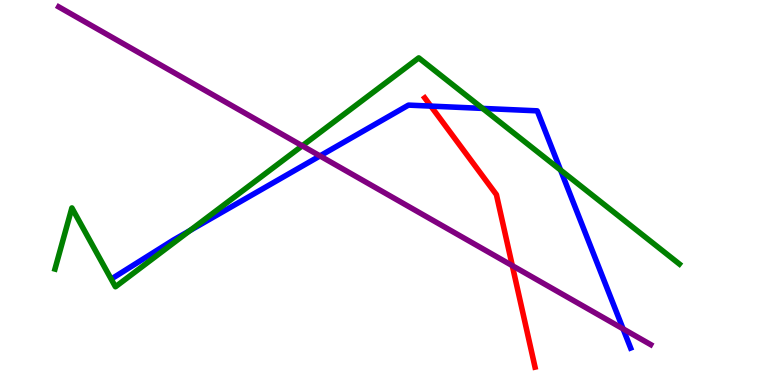[{'lines': ['blue', 'red'], 'intersections': [{'x': 5.56, 'y': 7.24}]}, {'lines': ['green', 'red'], 'intersections': []}, {'lines': ['purple', 'red'], 'intersections': [{'x': 6.61, 'y': 3.1}]}, {'lines': ['blue', 'green'], 'intersections': [{'x': 2.45, 'y': 4.01}, {'x': 6.23, 'y': 7.18}, {'x': 7.23, 'y': 5.58}]}, {'lines': ['blue', 'purple'], 'intersections': [{'x': 4.13, 'y': 5.95}, {'x': 8.04, 'y': 1.46}]}, {'lines': ['green', 'purple'], 'intersections': [{'x': 3.9, 'y': 6.21}]}]